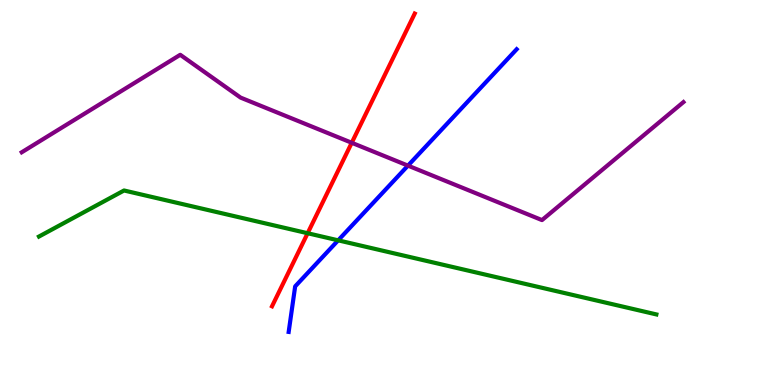[{'lines': ['blue', 'red'], 'intersections': []}, {'lines': ['green', 'red'], 'intersections': [{'x': 3.97, 'y': 3.94}]}, {'lines': ['purple', 'red'], 'intersections': [{'x': 4.54, 'y': 6.29}]}, {'lines': ['blue', 'green'], 'intersections': [{'x': 4.36, 'y': 3.76}]}, {'lines': ['blue', 'purple'], 'intersections': [{'x': 5.26, 'y': 5.7}]}, {'lines': ['green', 'purple'], 'intersections': []}]